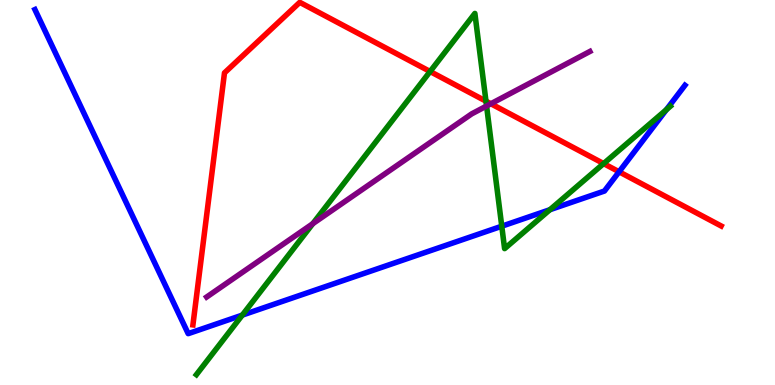[{'lines': ['blue', 'red'], 'intersections': [{'x': 7.99, 'y': 5.54}]}, {'lines': ['green', 'red'], 'intersections': [{'x': 5.55, 'y': 8.14}, {'x': 6.27, 'y': 7.37}, {'x': 7.79, 'y': 5.75}]}, {'lines': ['purple', 'red'], 'intersections': [{'x': 6.33, 'y': 7.31}]}, {'lines': ['blue', 'green'], 'intersections': [{'x': 3.13, 'y': 1.82}, {'x': 6.47, 'y': 4.12}, {'x': 7.1, 'y': 4.55}, {'x': 8.6, 'y': 7.15}]}, {'lines': ['blue', 'purple'], 'intersections': []}, {'lines': ['green', 'purple'], 'intersections': [{'x': 4.04, 'y': 4.19}, {'x': 6.28, 'y': 7.25}]}]